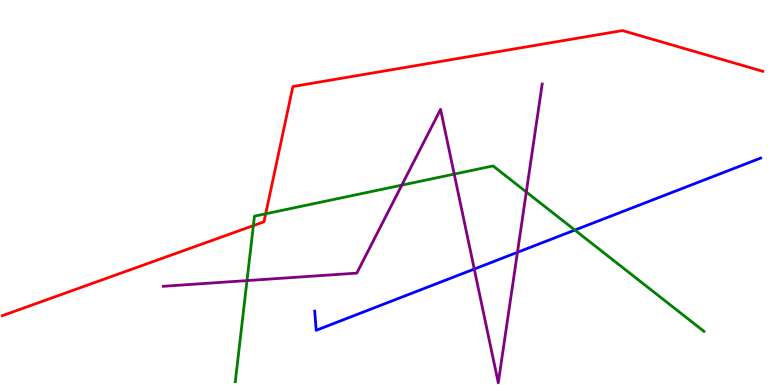[{'lines': ['blue', 'red'], 'intersections': []}, {'lines': ['green', 'red'], 'intersections': [{'x': 3.27, 'y': 4.14}, {'x': 3.43, 'y': 4.45}]}, {'lines': ['purple', 'red'], 'intersections': []}, {'lines': ['blue', 'green'], 'intersections': [{'x': 7.42, 'y': 4.02}]}, {'lines': ['blue', 'purple'], 'intersections': [{'x': 6.12, 'y': 3.01}, {'x': 6.68, 'y': 3.45}]}, {'lines': ['green', 'purple'], 'intersections': [{'x': 3.19, 'y': 2.71}, {'x': 5.18, 'y': 5.19}, {'x': 5.86, 'y': 5.48}, {'x': 6.79, 'y': 5.01}]}]